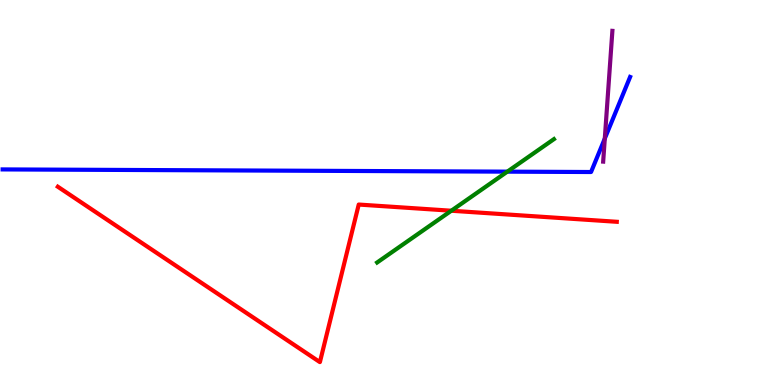[{'lines': ['blue', 'red'], 'intersections': []}, {'lines': ['green', 'red'], 'intersections': [{'x': 5.82, 'y': 4.53}]}, {'lines': ['purple', 'red'], 'intersections': []}, {'lines': ['blue', 'green'], 'intersections': [{'x': 6.55, 'y': 5.54}]}, {'lines': ['blue', 'purple'], 'intersections': [{'x': 7.8, 'y': 6.4}]}, {'lines': ['green', 'purple'], 'intersections': []}]